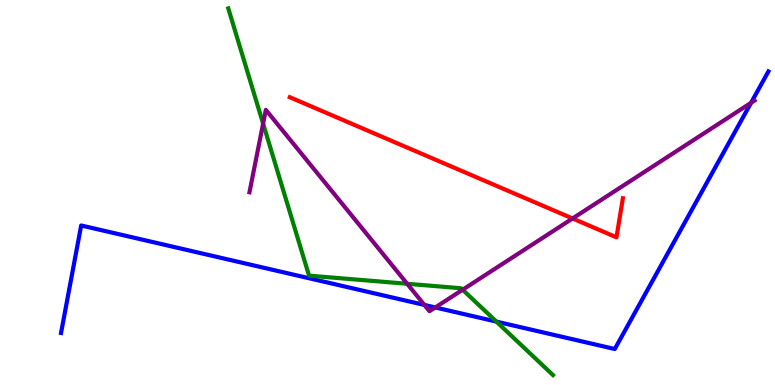[{'lines': ['blue', 'red'], 'intersections': []}, {'lines': ['green', 'red'], 'intersections': []}, {'lines': ['purple', 'red'], 'intersections': [{'x': 7.39, 'y': 4.33}]}, {'lines': ['blue', 'green'], 'intersections': [{'x': 6.4, 'y': 1.65}]}, {'lines': ['blue', 'purple'], 'intersections': [{'x': 5.48, 'y': 2.08}, {'x': 5.62, 'y': 2.01}, {'x': 9.69, 'y': 7.33}]}, {'lines': ['green', 'purple'], 'intersections': [{'x': 3.4, 'y': 6.79}, {'x': 5.25, 'y': 2.63}, {'x': 5.97, 'y': 2.47}]}]